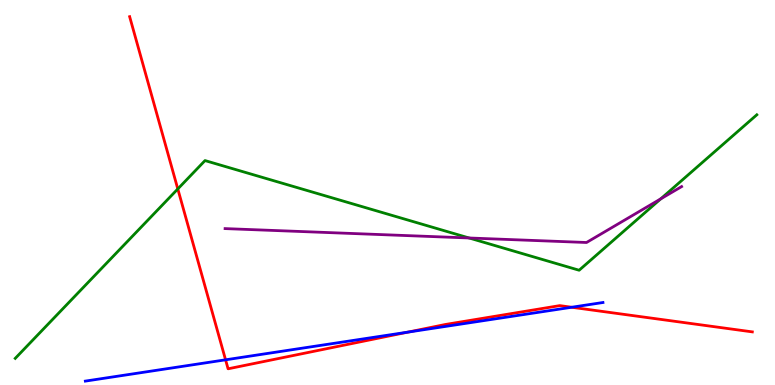[{'lines': ['blue', 'red'], 'intersections': [{'x': 2.91, 'y': 0.654}, {'x': 5.26, 'y': 1.37}, {'x': 7.38, 'y': 2.02}]}, {'lines': ['green', 'red'], 'intersections': [{'x': 2.29, 'y': 5.09}]}, {'lines': ['purple', 'red'], 'intersections': []}, {'lines': ['blue', 'green'], 'intersections': []}, {'lines': ['blue', 'purple'], 'intersections': []}, {'lines': ['green', 'purple'], 'intersections': [{'x': 6.05, 'y': 3.82}, {'x': 8.53, 'y': 4.83}]}]